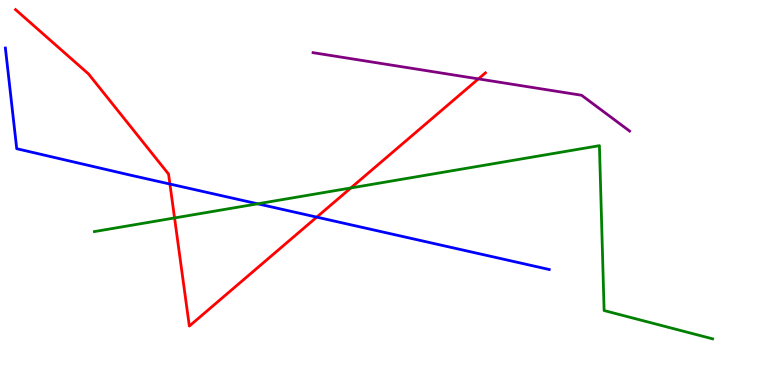[{'lines': ['blue', 'red'], 'intersections': [{'x': 2.19, 'y': 5.22}, {'x': 4.09, 'y': 4.36}]}, {'lines': ['green', 'red'], 'intersections': [{'x': 2.25, 'y': 4.34}, {'x': 4.53, 'y': 5.12}]}, {'lines': ['purple', 'red'], 'intersections': [{'x': 6.17, 'y': 7.95}]}, {'lines': ['blue', 'green'], 'intersections': [{'x': 3.32, 'y': 4.71}]}, {'lines': ['blue', 'purple'], 'intersections': []}, {'lines': ['green', 'purple'], 'intersections': []}]